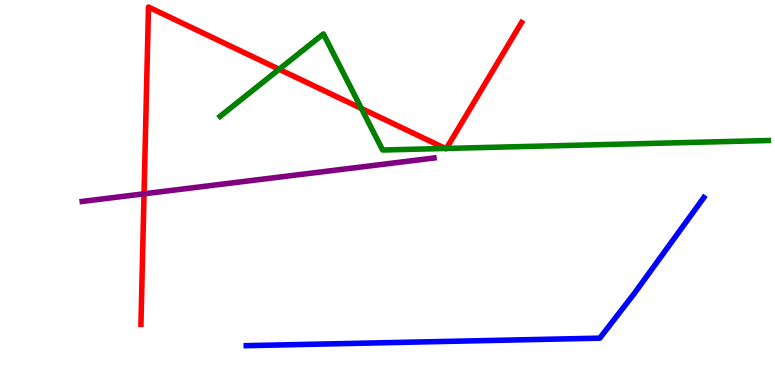[{'lines': ['blue', 'red'], 'intersections': []}, {'lines': ['green', 'red'], 'intersections': [{'x': 3.6, 'y': 8.2}, {'x': 4.66, 'y': 7.18}, {'x': 5.75, 'y': 6.14}, {'x': 5.76, 'y': 6.14}]}, {'lines': ['purple', 'red'], 'intersections': [{'x': 1.86, 'y': 4.97}]}, {'lines': ['blue', 'green'], 'intersections': []}, {'lines': ['blue', 'purple'], 'intersections': []}, {'lines': ['green', 'purple'], 'intersections': []}]